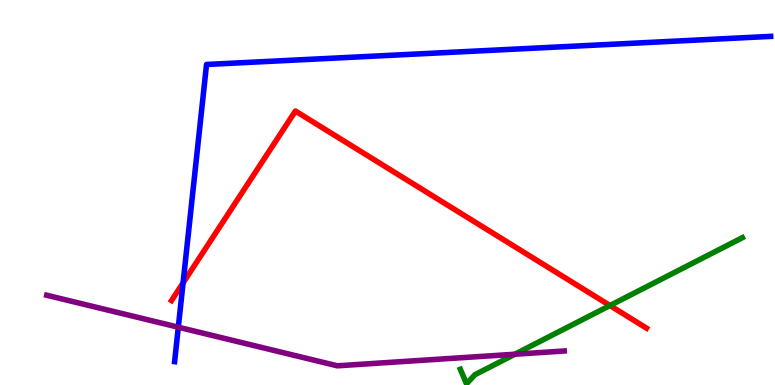[{'lines': ['blue', 'red'], 'intersections': [{'x': 2.36, 'y': 2.65}]}, {'lines': ['green', 'red'], 'intersections': [{'x': 7.87, 'y': 2.06}]}, {'lines': ['purple', 'red'], 'intersections': []}, {'lines': ['blue', 'green'], 'intersections': []}, {'lines': ['blue', 'purple'], 'intersections': [{'x': 2.3, 'y': 1.5}]}, {'lines': ['green', 'purple'], 'intersections': [{'x': 6.64, 'y': 0.8}]}]